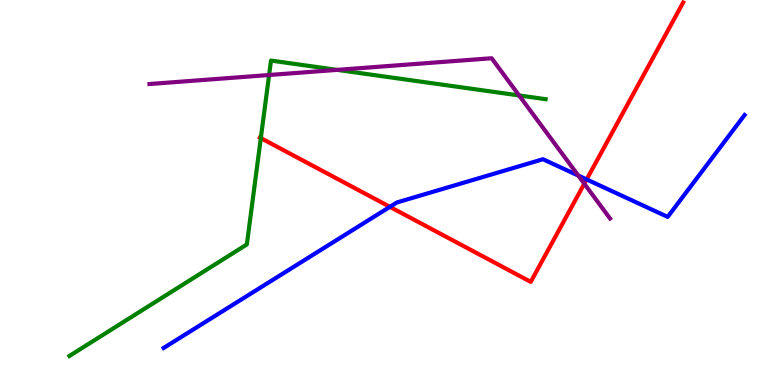[{'lines': ['blue', 'red'], 'intersections': [{'x': 5.03, 'y': 4.63}, {'x': 7.57, 'y': 5.34}]}, {'lines': ['green', 'red'], 'intersections': [{'x': 3.37, 'y': 6.41}]}, {'lines': ['purple', 'red'], 'intersections': [{'x': 7.54, 'y': 5.23}]}, {'lines': ['blue', 'green'], 'intersections': []}, {'lines': ['blue', 'purple'], 'intersections': [{'x': 7.46, 'y': 5.44}]}, {'lines': ['green', 'purple'], 'intersections': [{'x': 3.47, 'y': 8.05}, {'x': 4.35, 'y': 8.18}, {'x': 6.7, 'y': 7.52}]}]